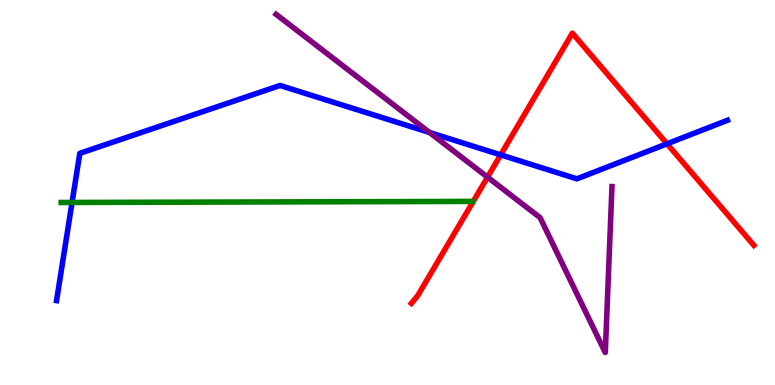[{'lines': ['blue', 'red'], 'intersections': [{'x': 6.46, 'y': 5.98}, {'x': 8.61, 'y': 6.26}]}, {'lines': ['green', 'red'], 'intersections': []}, {'lines': ['purple', 'red'], 'intersections': [{'x': 6.29, 'y': 5.4}]}, {'lines': ['blue', 'green'], 'intersections': [{'x': 0.93, 'y': 4.74}]}, {'lines': ['blue', 'purple'], 'intersections': [{'x': 5.54, 'y': 6.56}]}, {'lines': ['green', 'purple'], 'intersections': []}]